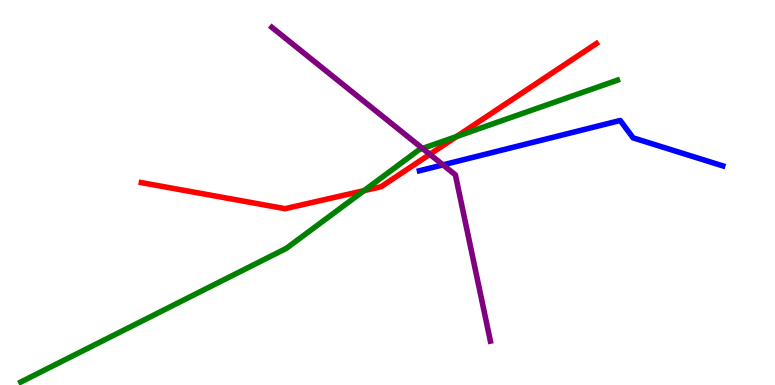[{'lines': ['blue', 'red'], 'intersections': []}, {'lines': ['green', 'red'], 'intersections': [{'x': 4.7, 'y': 5.05}, {'x': 5.89, 'y': 6.45}]}, {'lines': ['purple', 'red'], 'intersections': [{'x': 5.55, 'y': 5.99}]}, {'lines': ['blue', 'green'], 'intersections': []}, {'lines': ['blue', 'purple'], 'intersections': [{'x': 5.72, 'y': 5.72}]}, {'lines': ['green', 'purple'], 'intersections': [{'x': 5.45, 'y': 6.14}]}]